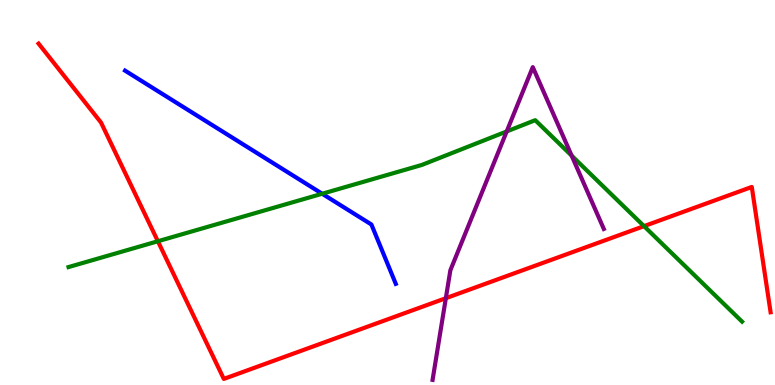[{'lines': ['blue', 'red'], 'intersections': []}, {'lines': ['green', 'red'], 'intersections': [{'x': 2.04, 'y': 3.73}, {'x': 8.31, 'y': 4.13}]}, {'lines': ['purple', 'red'], 'intersections': [{'x': 5.75, 'y': 2.25}]}, {'lines': ['blue', 'green'], 'intersections': [{'x': 4.16, 'y': 4.97}]}, {'lines': ['blue', 'purple'], 'intersections': []}, {'lines': ['green', 'purple'], 'intersections': [{'x': 6.54, 'y': 6.59}, {'x': 7.38, 'y': 5.96}]}]